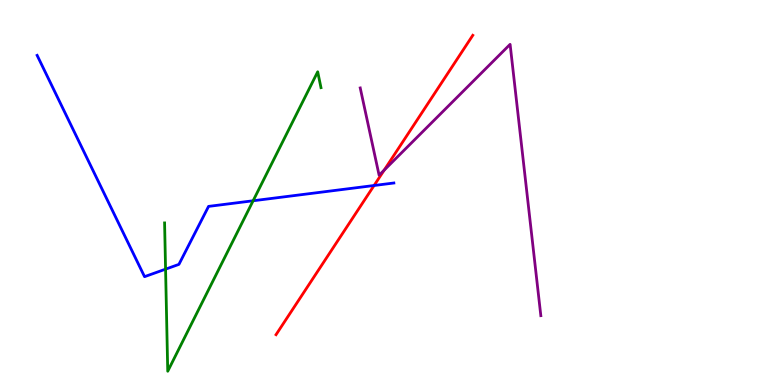[{'lines': ['blue', 'red'], 'intersections': [{'x': 4.83, 'y': 5.18}]}, {'lines': ['green', 'red'], 'intersections': []}, {'lines': ['purple', 'red'], 'intersections': [{'x': 4.96, 'y': 5.58}]}, {'lines': ['blue', 'green'], 'intersections': [{'x': 2.14, 'y': 3.01}, {'x': 3.27, 'y': 4.79}]}, {'lines': ['blue', 'purple'], 'intersections': []}, {'lines': ['green', 'purple'], 'intersections': []}]